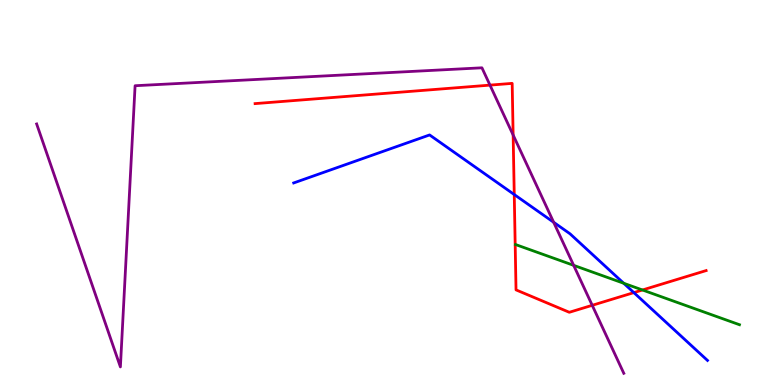[{'lines': ['blue', 'red'], 'intersections': [{'x': 6.64, 'y': 4.95}, {'x': 8.18, 'y': 2.4}]}, {'lines': ['green', 'red'], 'intersections': [{'x': 8.29, 'y': 2.47}]}, {'lines': ['purple', 'red'], 'intersections': [{'x': 6.32, 'y': 7.79}, {'x': 6.62, 'y': 6.49}, {'x': 7.64, 'y': 2.07}]}, {'lines': ['blue', 'green'], 'intersections': [{'x': 8.05, 'y': 2.64}]}, {'lines': ['blue', 'purple'], 'intersections': [{'x': 7.14, 'y': 4.23}]}, {'lines': ['green', 'purple'], 'intersections': [{'x': 7.4, 'y': 3.11}]}]